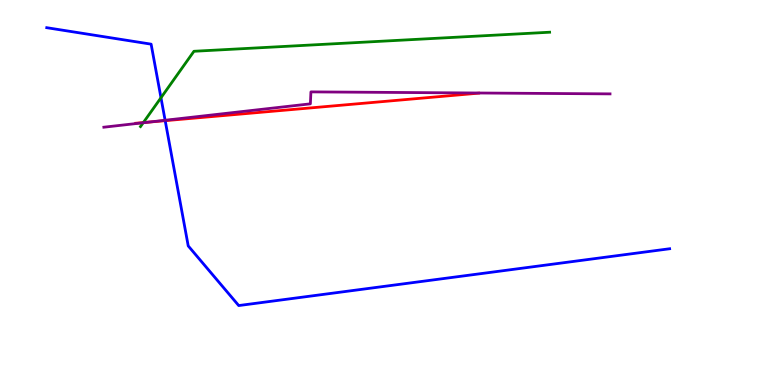[{'lines': ['blue', 'red'], 'intersections': [{'x': 2.13, 'y': 6.87}]}, {'lines': ['green', 'red'], 'intersections': [{'x': 1.85, 'y': 6.82}]}, {'lines': ['purple', 'red'], 'intersections': [{'x': 1.92, 'y': 6.83}]}, {'lines': ['blue', 'green'], 'intersections': [{'x': 2.08, 'y': 7.46}]}, {'lines': ['blue', 'purple'], 'intersections': [{'x': 2.13, 'y': 6.88}]}, {'lines': ['green', 'purple'], 'intersections': [{'x': 1.85, 'y': 6.81}]}]